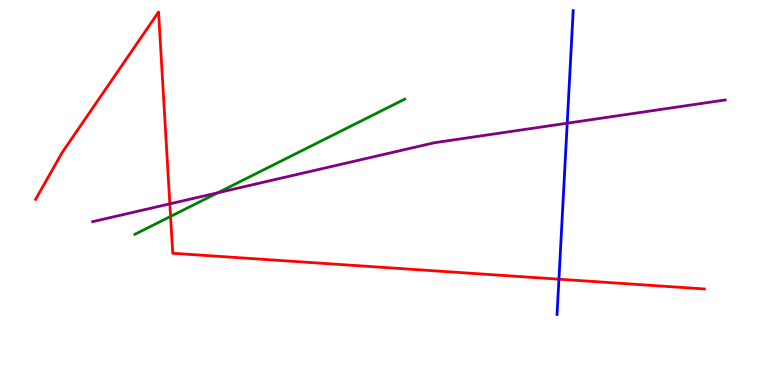[{'lines': ['blue', 'red'], 'intersections': [{'x': 7.21, 'y': 2.75}]}, {'lines': ['green', 'red'], 'intersections': [{'x': 2.2, 'y': 4.38}]}, {'lines': ['purple', 'red'], 'intersections': [{'x': 2.19, 'y': 4.71}]}, {'lines': ['blue', 'green'], 'intersections': []}, {'lines': ['blue', 'purple'], 'intersections': [{'x': 7.32, 'y': 6.8}]}, {'lines': ['green', 'purple'], 'intersections': [{'x': 2.81, 'y': 4.99}]}]